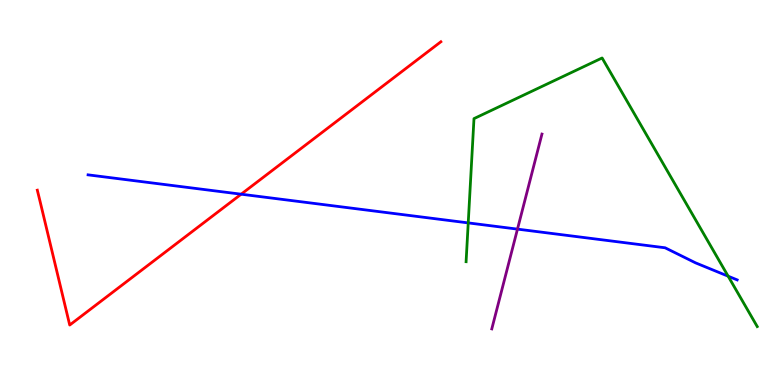[{'lines': ['blue', 'red'], 'intersections': [{'x': 3.11, 'y': 4.96}]}, {'lines': ['green', 'red'], 'intersections': []}, {'lines': ['purple', 'red'], 'intersections': []}, {'lines': ['blue', 'green'], 'intersections': [{'x': 6.04, 'y': 4.21}, {'x': 9.4, 'y': 2.83}]}, {'lines': ['blue', 'purple'], 'intersections': [{'x': 6.68, 'y': 4.05}]}, {'lines': ['green', 'purple'], 'intersections': []}]